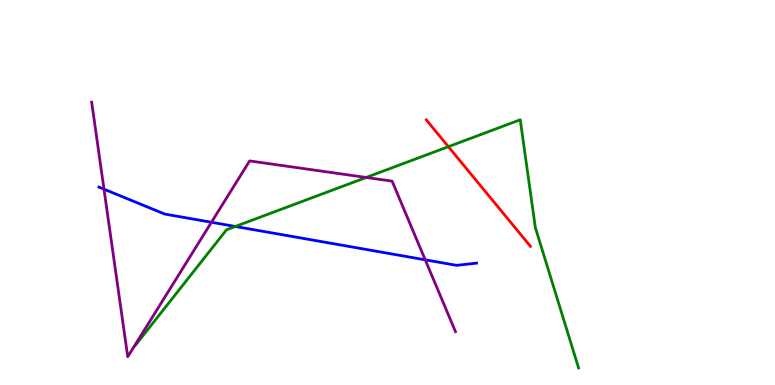[{'lines': ['blue', 'red'], 'intersections': []}, {'lines': ['green', 'red'], 'intersections': [{'x': 5.79, 'y': 6.19}]}, {'lines': ['purple', 'red'], 'intersections': []}, {'lines': ['blue', 'green'], 'intersections': [{'x': 3.04, 'y': 4.12}]}, {'lines': ['blue', 'purple'], 'intersections': [{'x': 1.34, 'y': 5.09}, {'x': 2.73, 'y': 4.23}, {'x': 5.49, 'y': 3.25}]}, {'lines': ['green', 'purple'], 'intersections': [{'x': 4.73, 'y': 5.39}]}]